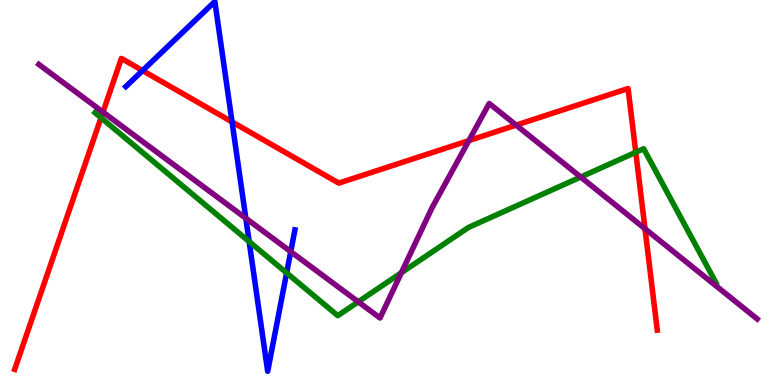[{'lines': ['blue', 'red'], 'intersections': [{'x': 1.84, 'y': 8.17}, {'x': 2.99, 'y': 6.83}]}, {'lines': ['green', 'red'], 'intersections': [{'x': 1.3, 'y': 6.94}, {'x': 8.2, 'y': 6.04}]}, {'lines': ['purple', 'red'], 'intersections': [{'x': 1.33, 'y': 7.09}, {'x': 6.05, 'y': 6.35}, {'x': 6.66, 'y': 6.75}, {'x': 8.32, 'y': 4.06}]}, {'lines': ['blue', 'green'], 'intersections': [{'x': 3.21, 'y': 3.73}, {'x': 3.7, 'y': 2.91}]}, {'lines': ['blue', 'purple'], 'intersections': [{'x': 3.17, 'y': 4.33}, {'x': 3.75, 'y': 3.46}]}, {'lines': ['green', 'purple'], 'intersections': [{'x': 4.62, 'y': 2.16}, {'x': 5.18, 'y': 2.92}, {'x': 7.49, 'y': 5.4}]}]